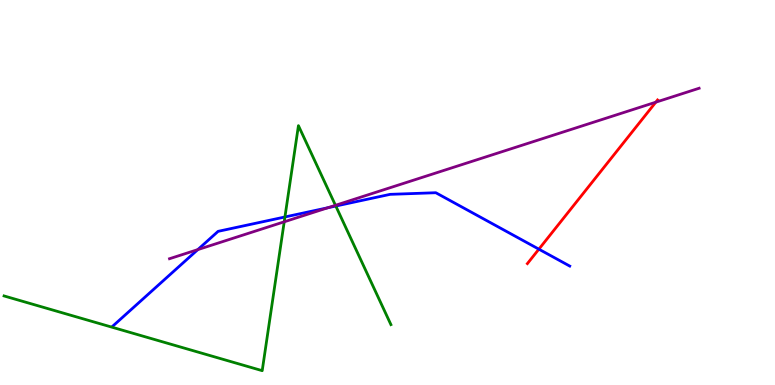[{'lines': ['blue', 'red'], 'intersections': [{'x': 6.95, 'y': 3.53}]}, {'lines': ['green', 'red'], 'intersections': []}, {'lines': ['purple', 'red'], 'intersections': [{'x': 8.46, 'y': 7.35}]}, {'lines': ['blue', 'green'], 'intersections': [{'x': 3.68, 'y': 4.36}, {'x': 4.33, 'y': 4.65}]}, {'lines': ['blue', 'purple'], 'intersections': [{'x': 2.55, 'y': 3.52}, {'x': 4.23, 'y': 4.6}]}, {'lines': ['green', 'purple'], 'intersections': [{'x': 3.67, 'y': 4.24}, {'x': 4.33, 'y': 4.67}]}]